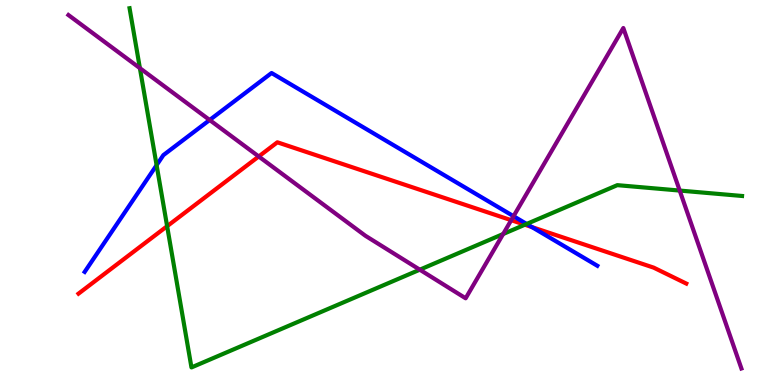[{'lines': ['blue', 'red'], 'intersections': [{'x': 6.86, 'y': 4.1}]}, {'lines': ['green', 'red'], 'intersections': [{'x': 2.16, 'y': 4.12}, {'x': 6.77, 'y': 4.16}]}, {'lines': ['purple', 'red'], 'intersections': [{'x': 3.34, 'y': 5.94}, {'x': 6.6, 'y': 4.28}]}, {'lines': ['blue', 'green'], 'intersections': [{'x': 2.02, 'y': 5.71}, {'x': 6.8, 'y': 4.18}]}, {'lines': ['blue', 'purple'], 'intersections': [{'x': 2.71, 'y': 6.88}, {'x': 6.63, 'y': 4.38}]}, {'lines': ['green', 'purple'], 'intersections': [{'x': 1.81, 'y': 8.23}, {'x': 5.42, 'y': 3.0}, {'x': 6.49, 'y': 3.92}, {'x': 8.77, 'y': 5.05}]}]